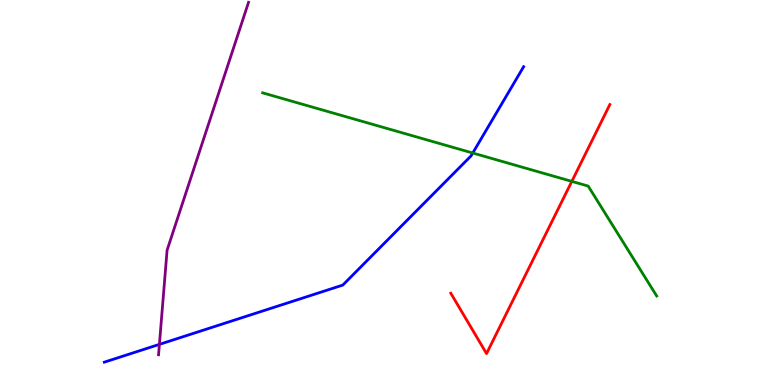[{'lines': ['blue', 'red'], 'intersections': []}, {'lines': ['green', 'red'], 'intersections': [{'x': 7.38, 'y': 5.29}]}, {'lines': ['purple', 'red'], 'intersections': []}, {'lines': ['blue', 'green'], 'intersections': [{'x': 6.1, 'y': 6.03}]}, {'lines': ['blue', 'purple'], 'intersections': [{'x': 2.06, 'y': 1.06}]}, {'lines': ['green', 'purple'], 'intersections': []}]